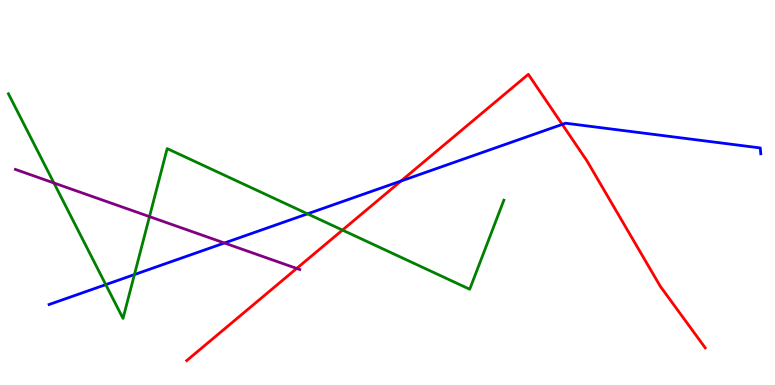[{'lines': ['blue', 'red'], 'intersections': [{'x': 5.17, 'y': 5.3}, {'x': 7.25, 'y': 6.77}]}, {'lines': ['green', 'red'], 'intersections': [{'x': 4.42, 'y': 4.02}]}, {'lines': ['purple', 'red'], 'intersections': [{'x': 3.83, 'y': 3.03}]}, {'lines': ['blue', 'green'], 'intersections': [{'x': 1.36, 'y': 2.61}, {'x': 1.73, 'y': 2.87}, {'x': 3.97, 'y': 4.45}]}, {'lines': ['blue', 'purple'], 'intersections': [{'x': 2.9, 'y': 3.69}]}, {'lines': ['green', 'purple'], 'intersections': [{'x': 0.696, 'y': 5.25}, {'x': 1.93, 'y': 4.37}]}]